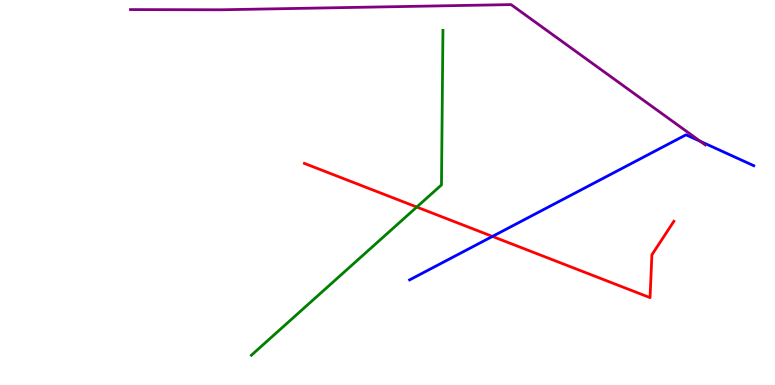[{'lines': ['blue', 'red'], 'intersections': [{'x': 6.35, 'y': 3.86}]}, {'lines': ['green', 'red'], 'intersections': [{'x': 5.38, 'y': 4.62}]}, {'lines': ['purple', 'red'], 'intersections': []}, {'lines': ['blue', 'green'], 'intersections': []}, {'lines': ['blue', 'purple'], 'intersections': [{'x': 9.04, 'y': 6.33}]}, {'lines': ['green', 'purple'], 'intersections': []}]